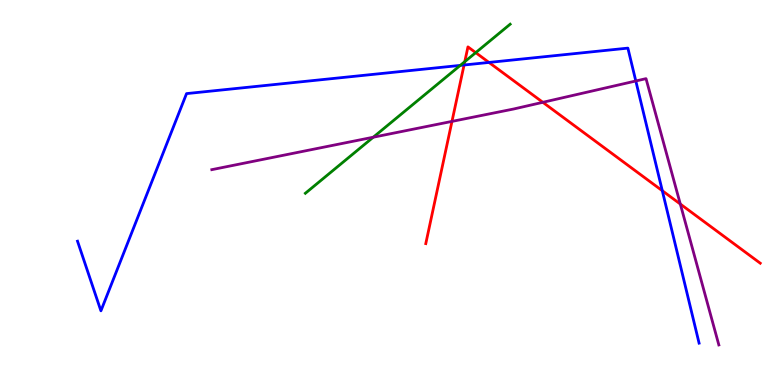[{'lines': ['blue', 'red'], 'intersections': [{'x': 5.99, 'y': 8.31}, {'x': 6.31, 'y': 8.38}, {'x': 8.55, 'y': 5.05}]}, {'lines': ['green', 'red'], 'intersections': [{'x': 6.0, 'y': 8.4}, {'x': 6.14, 'y': 8.63}]}, {'lines': ['purple', 'red'], 'intersections': [{'x': 5.83, 'y': 6.85}, {'x': 7.0, 'y': 7.34}, {'x': 8.78, 'y': 4.7}]}, {'lines': ['blue', 'green'], 'intersections': [{'x': 5.94, 'y': 8.3}]}, {'lines': ['blue', 'purple'], 'intersections': [{'x': 8.2, 'y': 7.9}]}, {'lines': ['green', 'purple'], 'intersections': [{'x': 4.82, 'y': 6.44}]}]